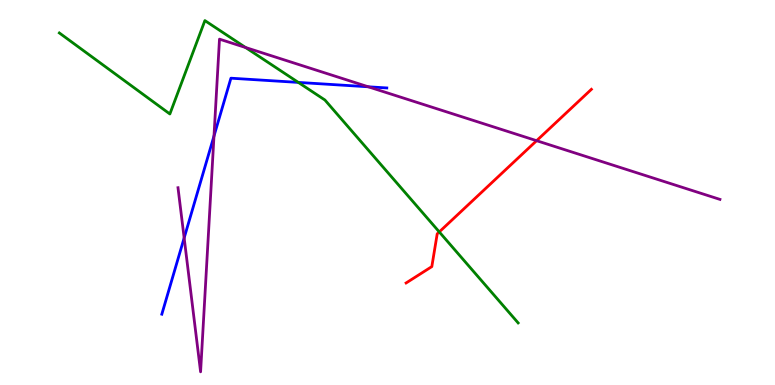[{'lines': ['blue', 'red'], 'intersections': []}, {'lines': ['green', 'red'], 'intersections': [{'x': 5.67, 'y': 3.98}]}, {'lines': ['purple', 'red'], 'intersections': [{'x': 6.92, 'y': 6.35}]}, {'lines': ['blue', 'green'], 'intersections': [{'x': 3.85, 'y': 7.86}]}, {'lines': ['blue', 'purple'], 'intersections': [{'x': 2.38, 'y': 3.82}, {'x': 2.76, 'y': 6.47}, {'x': 4.75, 'y': 7.75}]}, {'lines': ['green', 'purple'], 'intersections': [{'x': 3.17, 'y': 8.77}]}]